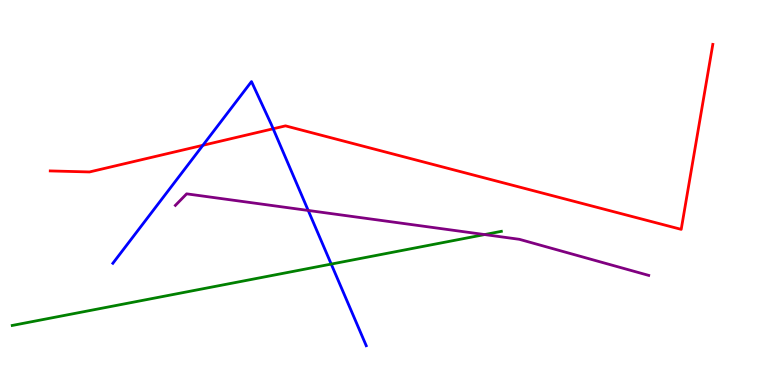[{'lines': ['blue', 'red'], 'intersections': [{'x': 2.62, 'y': 6.23}, {'x': 3.52, 'y': 6.66}]}, {'lines': ['green', 'red'], 'intersections': []}, {'lines': ['purple', 'red'], 'intersections': []}, {'lines': ['blue', 'green'], 'intersections': [{'x': 4.27, 'y': 3.14}]}, {'lines': ['blue', 'purple'], 'intersections': [{'x': 3.98, 'y': 4.53}]}, {'lines': ['green', 'purple'], 'intersections': [{'x': 6.25, 'y': 3.91}]}]